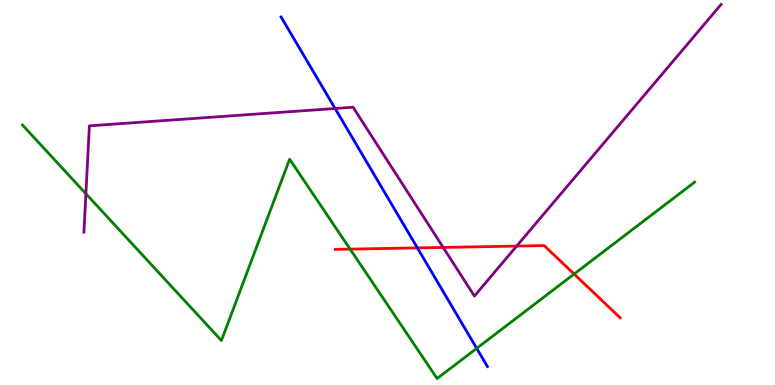[{'lines': ['blue', 'red'], 'intersections': [{'x': 5.39, 'y': 3.56}]}, {'lines': ['green', 'red'], 'intersections': [{'x': 4.52, 'y': 3.53}, {'x': 7.41, 'y': 2.88}]}, {'lines': ['purple', 'red'], 'intersections': [{'x': 5.72, 'y': 3.57}, {'x': 6.67, 'y': 3.61}]}, {'lines': ['blue', 'green'], 'intersections': [{'x': 6.15, 'y': 0.952}]}, {'lines': ['blue', 'purple'], 'intersections': [{'x': 4.32, 'y': 7.18}]}, {'lines': ['green', 'purple'], 'intersections': [{'x': 1.11, 'y': 4.97}]}]